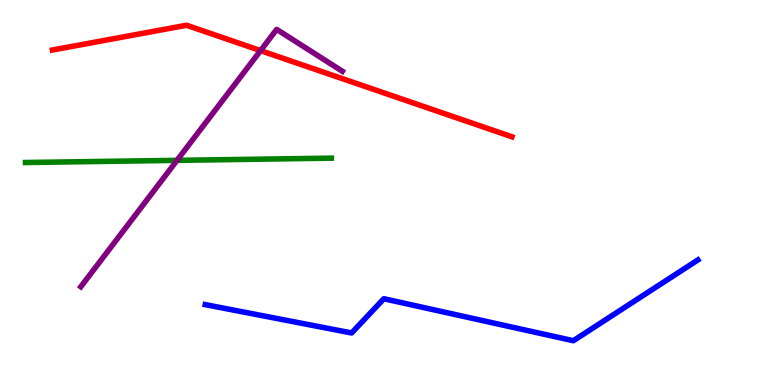[{'lines': ['blue', 'red'], 'intersections': []}, {'lines': ['green', 'red'], 'intersections': []}, {'lines': ['purple', 'red'], 'intersections': [{'x': 3.36, 'y': 8.69}]}, {'lines': ['blue', 'green'], 'intersections': []}, {'lines': ['blue', 'purple'], 'intersections': []}, {'lines': ['green', 'purple'], 'intersections': [{'x': 2.28, 'y': 5.83}]}]